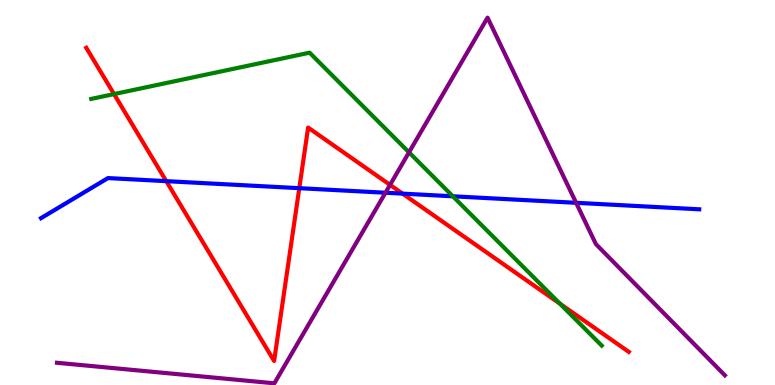[{'lines': ['blue', 'red'], 'intersections': [{'x': 2.15, 'y': 5.29}, {'x': 3.86, 'y': 5.11}, {'x': 5.19, 'y': 4.97}]}, {'lines': ['green', 'red'], 'intersections': [{'x': 1.47, 'y': 7.56}, {'x': 7.23, 'y': 2.11}]}, {'lines': ['purple', 'red'], 'intersections': [{'x': 5.03, 'y': 5.2}]}, {'lines': ['blue', 'green'], 'intersections': [{'x': 5.84, 'y': 4.9}]}, {'lines': ['blue', 'purple'], 'intersections': [{'x': 4.97, 'y': 4.99}, {'x': 7.43, 'y': 4.73}]}, {'lines': ['green', 'purple'], 'intersections': [{'x': 5.28, 'y': 6.04}]}]